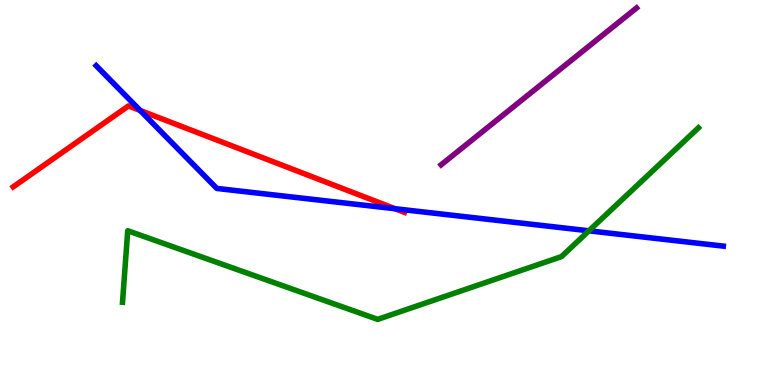[{'lines': ['blue', 'red'], 'intersections': [{'x': 1.81, 'y': 7.13}, {'x': 5.1, 'y': 4.58}]}, {'lines': ['green', 'red'], 'intersections': []}, {'lines': ['purple', 'red'], 'intersections': []}, {'lines': ['blue', 'green'], 'intersections': [{'x': 7.6, 'y': 4.0}]}, {'lines': ['blue', 'purple'], 'intersections': []}, {'lines': ['green', 'purple'], 'intersections': []}]